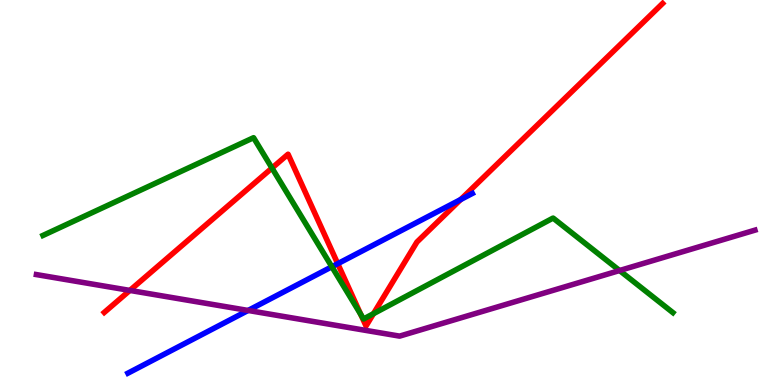[{'lines': ['blue', 'red'], 'intersections': [{'x': 4.36, 'y': 3.15}, {'x': 5.94, 'y': 4.82}]}, {'lines': ['green', 'red'], 'intersections': [{'x': 3.51, 'y': 5.63}, {'x': 4.65, 'y': 1.83}, {'x': 4.82, 'y': 1.85}]}, {'lines': ['purple', 'red'], 'intersections': [{'x': 1.68, 'y': 2.46}]}, {'lines': ['blue', 'green'], 'intersections': [{'x': 4.28, 'y': 3.07}]}, {'lines': ['blue', 'purple'], 'intersections': [{'x': 3.2, 'y': 1.94}]}, {'lines': ['green', 'purple'], 'intersections': [{'x': 7.99, 'y': 2.97}]}]